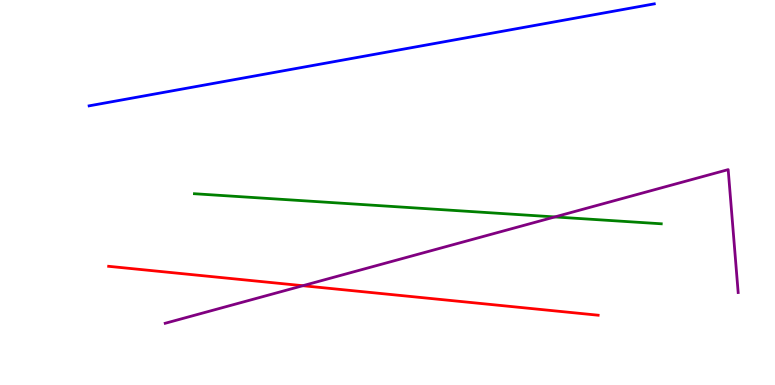[{'lines': ['blue', 'red'], 'intersections': []}, {'lines': ['green', 'red'], 'intersections': []}, {'lines': ['purple', 'red'], 'intersections': [{'x': 3.91, 'y': 2.58}]}, {'lines': ['blue', 'green'], 'intersections': []}, {'lines': ['blue', 'purple'], 'intersections': []}, {'lines': ['green', 'purple'], 'intersections': [{'x': 7.16, 'y': 4.37}]}]